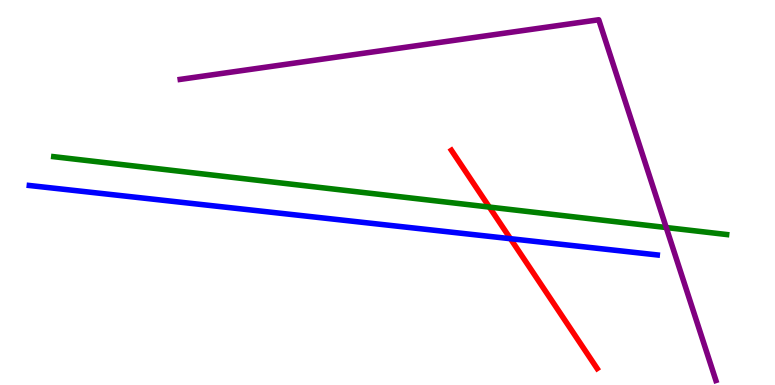[{'lines': ['blue', 'red'], 'intersections': [{'x': 6.59, 'y': 3.8}]}, {'lines': ['green', 'red'], 'intersections': [{'x': 6.31, 'y': 4.62}]}, {'lines': ['purple', 'red'], 'intersections': []}, {'lines': ['blue', 'green'], 'intersections': []}, {'lines': ['blue', 'purple'], 'intersections': []}, {'lines': ['green', 'purple'], 'intersections': [{'x': 8.6, 'y': 4.09}]}]